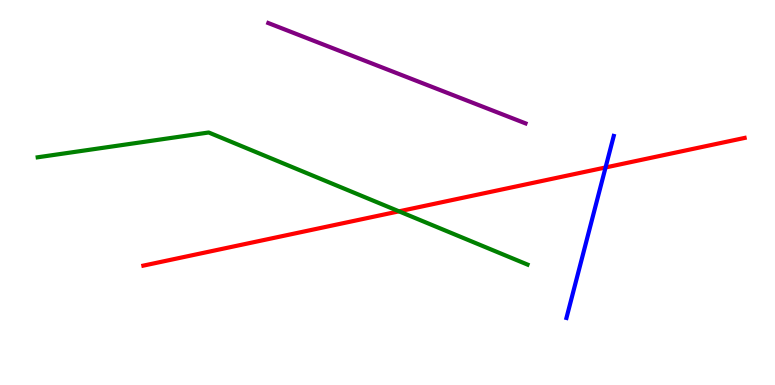[{'lines': ['blue', 'red'], 'intersections': [{'x': 7.81, 'y': 5.65}]}, {'lines': ['green', 'red'], 'intersections': [{'x': 5.15, 'y': 4.51}]}, {'lines': ['purple', 'red'], 'intersections': []}, {'lines': ['blue', 'green'], 'intersections': []}, {'lines': ['blue', 'purple'], 'intersections': []}, {'lines': ['green', 'purple'], 'intersections': []}]